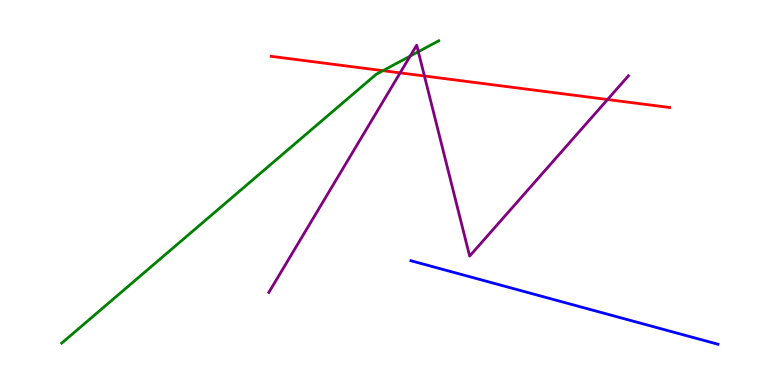[{'lines': ['blue', 'red'], 'intersections': []}, {'lines': ['green', 'red'], 'intersections': [{'x': 4.94, 'y': 8.16}]}, {'lines': ['purple', 'red'], 'intersections': [{'x': 5.16, 'y': 8.11}, {'x': 5.48, 'y': 8.03}, {'x': 7.84, 'y': 7.41}]}, {'lines': ['blue', 'green'], 'intersections': []}, {'lines': ['blue', 'purple'], 'intersections': []}, {'lines': ['green', 'purple'], 'intersections': [{'x': 5.29, 'y': 8.54}, {'x': 5.4, 'y': 8.66}]}]